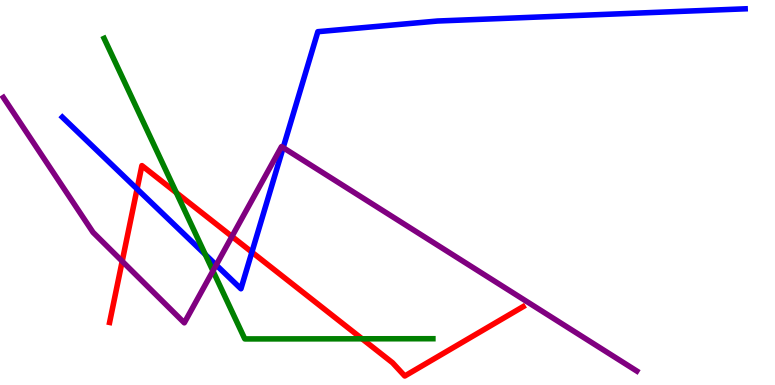[{'lines': ['blue', 'red'], 'intersections': [{'x': 1.77, 'y': 5.09}, {'x': 3.25, 'y': 3.45}]}, {'lines': ['green', 'red'], 'intersections': [{'x': 2.28, 'y': 4.99}, {'x': 4.67, 'y': 1.2}]}, {'lines': ['purple', 'red'], 'intersections': [{'x': 1.58, 'y': 3.21}, {'x': 2.99, 'y': 3.86}]}, {'lines': ['blue', 'green'], 'intersections': [{'x': 2.65, 'y': 3.39}]}, {'lines': ['blue', 'purple'], 'intersections': [{'x': 2.79, 'y': 3.12}, {'x': 3.65, 'y': 6.16}]}, {'lines': ['green', 'purple'], 'intersections': [{'x': 2.75, 'y': 2.96}]}]